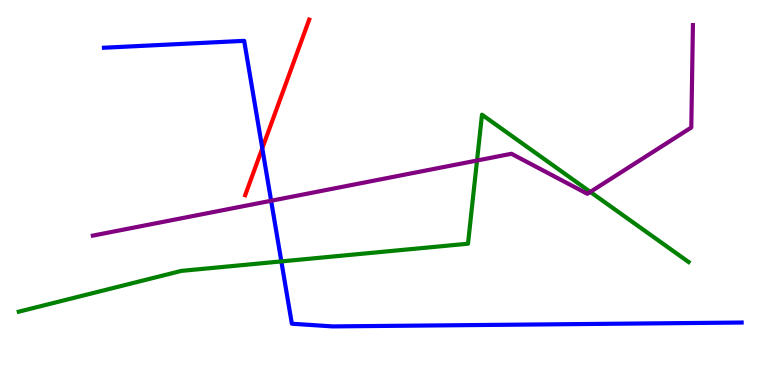[{'lines': ['blue', 'red'], 'intersections': [{'x': 3.38, 'y': 6.15}]}, {'lines': ['green', 'red'], 'intersections': []}, {'lines': ['purple', 'red'], 'intersections': []}, {'lines': ['blue', 'green'], 'intersections': [{'x': 3.63, 'y': 3.21}]}, {'lines': ['blue', 'purple'], 'intersections': [{'x': 3.5, 'y': 4.79}]}, {'lines': ['green', 'purple'], 'intersections': [{'x': 6.16, 'y': 5.83}, {'x': 7.62, 'y': 5.02}]}]